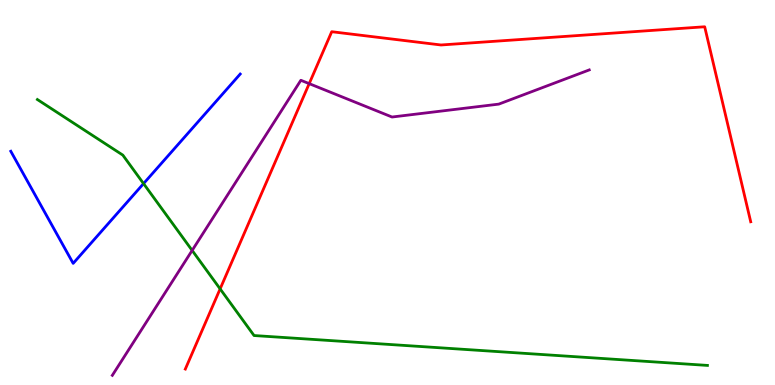[{'lines': ['blue', 'red'], 'intersections': []}, {'lines': ['green', 'red'], 'intersections': [{'x': 2.84, 'y': 2.5}]}, {'lines': ['purple', 'red'], 'intersections': [{'x': 3.99, 'y': 7.83}]}, {'lines': ['blue', 'green'], 'intersections': [{'x': 1.85, 'y': 5.23}]}, {'lines': ['blue', 'purple'], 'intersections': []}, {'lines': ['green', 'purple'], 'intersections': [{'x': 2.48, 'y': 3.5}]}]